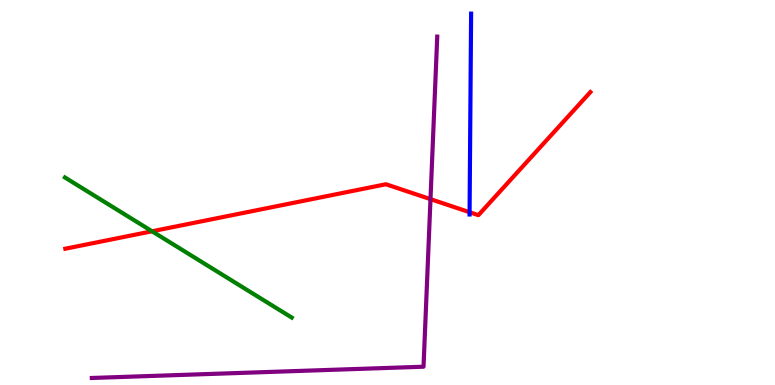[{'lines': ['blue', 'red'], 'intersections': [{'x': 6.06, 'y': 4.49}]}, {'lines': ['green', 'red'], 'intersections': [{'x': 1.96, 'y': 3.99}]}, {'lines': ['purple', 'red'], 'intersections': [{'x': 5.55, 'y': 4.83}]}, {'lines': ['blue', 'green'], 'intersections': []}, {'lines': ['blue', 'purple'], 'intersections': []}, {'lines': ['green', 'purple'], 'intersections': []}]